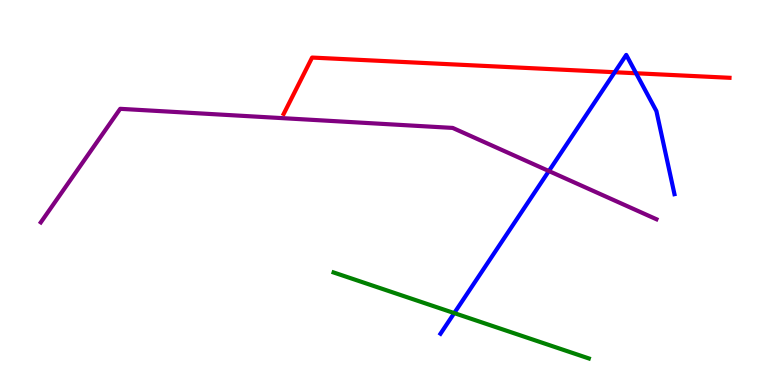[{'lines': ['blue', 'red'], 'intersections': [{'x': 7.93, 'y': 8.12}, {'x': 8.21, 'y': 8.1}]}, {'lines': ['green', 'red'], 'intersections': []}, {'lines': ['purple', 'red'], 'intersections': []}, {'lines': ['blue', 'green'], 'intersections': [{'x': 5.86, 'y': 1.87}]}, {'lines': ['blue', 'purple'], 'intersections': [{'x': 7.08, 'y': 5.56}]}, {'lines': ['green', 'purple'], 'intersections': []}]